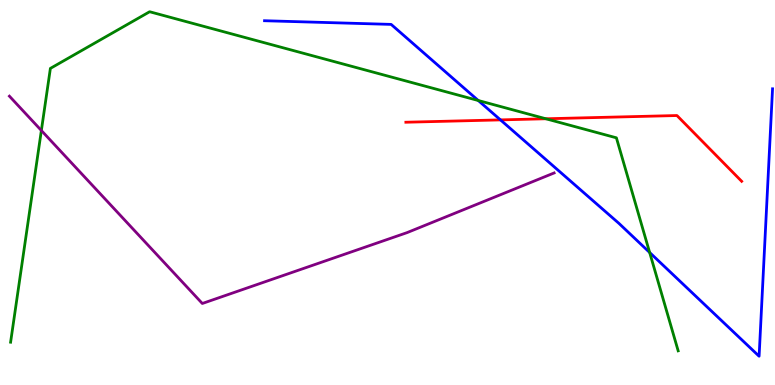[{'lines': ['blue', 'red'], 'intersections': [{'x': 6.46, 'y': 6.89}]}, {'lines': ['green', 'red'], 'intersections': [{'x': 7.04, 'y': 6.92}]}, {'lines': ['purple', 'red'], 'intersections': []}, {'lines': ['blue', 'green'], 'intersections': [{'x': 6.17, 'y': 7.39}, {'x': 8.38, 'y': 3.44}]}, {'lines': ['blue', 'purple'], 'intersections': []}, {'lines': ['green', 'purple'], 'intersections': [{'x': 0.534, 'y': 6.61}]}]